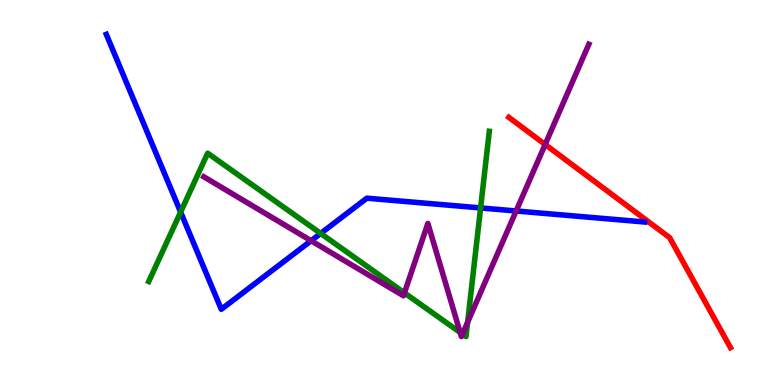[{'lines': ['blue', 'red'], 'intersections': []}, {'lines': ['green', 'red'], 'intersections': []}, {'lines': ['purple', 'red'], 'intersections': [{'x': 7.03, 'y': 6.25}]}, {'lines': ['blue', 'green'], 'intersections': [{'x': 2.33, 'y': 4.49}, {'x': 4.14, 'y': 3.94}, {'x': 6.2, 'y': 4.6}]}, {'lines': ['blue', 'purple'], 'intersections': [{'x': 4.01, 'y': 3.75}, {'x': 6.66, 'y': 4.52}]}, {'lines': ['green', 'purple'], 'intersections': [{'x': 5.22, 'y': 2.39}, {'x': 5.94, 'y': 1.37}, {'x': 5.97, 'y': 1.32}, {'x': 6.03, 'y': 1.63}]}]